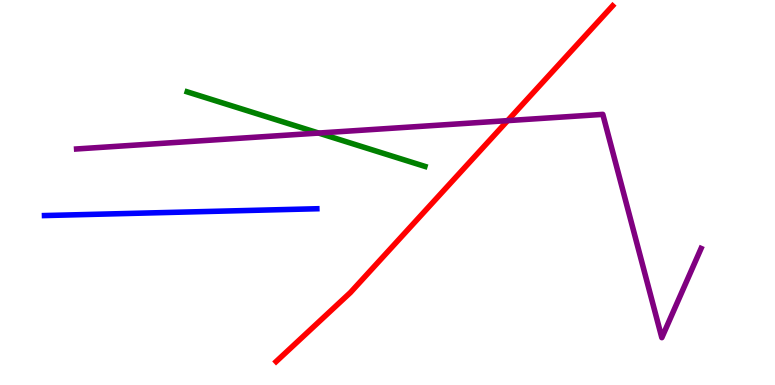[{'lines': ['blue', 'red'], 'intersections': []}, {'lines': ['green', 'red'], 'intersections': []}, {'lines': ['purple', 'red'], 'intersections': [{'x': 6.55, 'y': 6.87}]}, {'lines': ['blue', 'green'], 'intersections': []}, {'lines': ['blue', 'purple'], 'intersections': []}, {'lines': ['green', 'purple'], 'intersections': [{'x': 4.11, 'y': 6.54}]}]